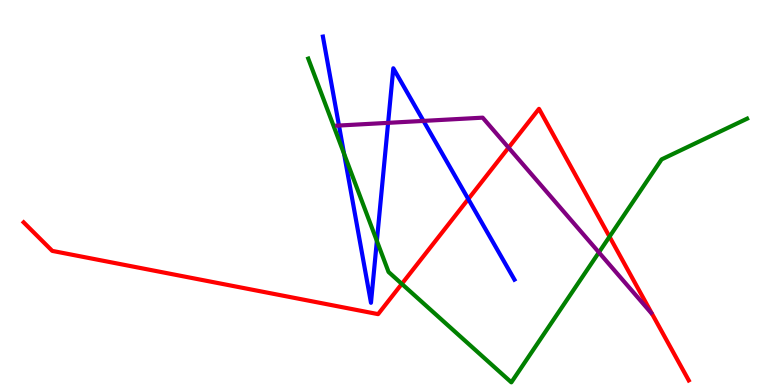[{'lines': ['blue', 'red'], 'intersections': [{'x': 6.04, 'y': 4.83}]}, {'lines': ['green', 'red'], 'intersections': [{'x': 5.18, 'y': 2.63}, {'x': 7.86, 'y': 3.85}]}, {'lines': ['purple', 'red'], 'intersections': [{'x': 6.56, 'y': 6.16}]}, {'lines': ['blue', 'green'], 'intersections': [{'x': 4.44, 'y': 6.01}, {'x': 4.86, 'y': 3.74}]}, {'lines': ['blue', 'purple'], 'intersections': [{'x': 4.37, 'y': 6.74}, {'x': 5.01, 'y': 6.81}, {'x': 5.46, 'y': 6.86}]}, {'lines': ['green', 'purple'], 'intersections': [{'x': 7.73, 'y': 3.44}]}]